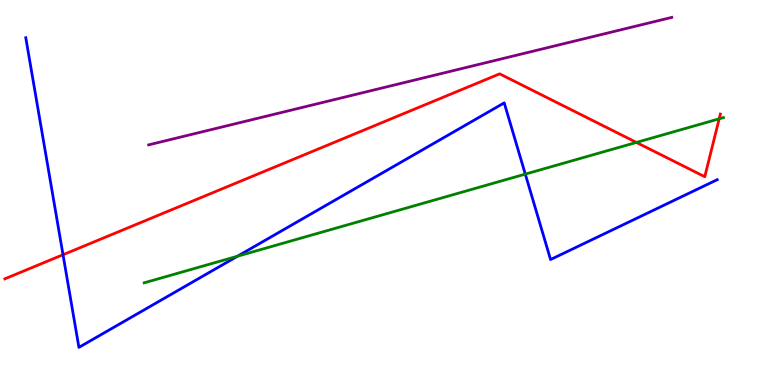[{'lines': ['blue', 'red'], 'intersections': [{'x': 0.813, 'y': 3.38}]}, {'lines': ['green', 'red'], 'intersections': [{'x': 8.21, 'y': 6.3}, {'x': 9.28, 'y': 6.91}]}, {'lines': ['purple', 'red'], 'intersections': []}, {'lines': ['blue', 'green'], 'intersections': [{'x': 3.06, 'y': 3.34}, {'x': 6.78, 'y': 5.48}]}, {'lines': ['blue', 'purple'], 'intersections': []}, {'lines': ['green', 'purple'], 'intersections': []}]